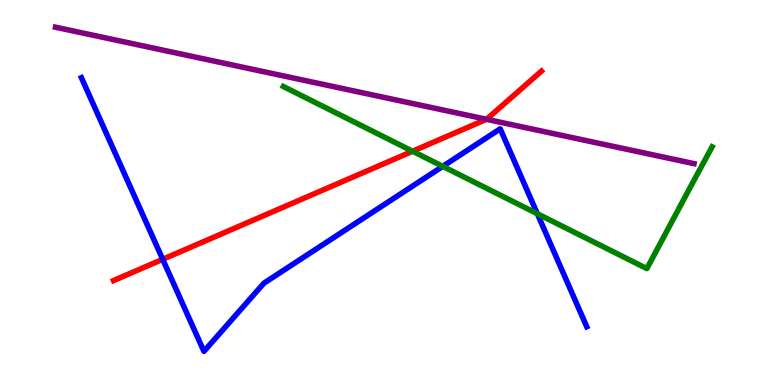[{'lines': ['blue', 'red'], 'intersections': [{'x': 2.1, 'y': 3.26}]}, {'lines': ['green', 'red'], 'intersections': [{'x': 5.32, 'y': 6.07}]}, {'lines': ['purple', 'red'], 'intersections': [{'x': 6.28, 'y': 6.9}]}, {'lines': ['blue', 'green'], 'intersections': [{'x': 5.71, 'y': 5.68}, {'x': 6.93, 'y': 4.45}]}, {'lines': ['blue', 'purple'], 'intersections': []}, {'lines': ['green', 'purple'], 'intersections': []}]